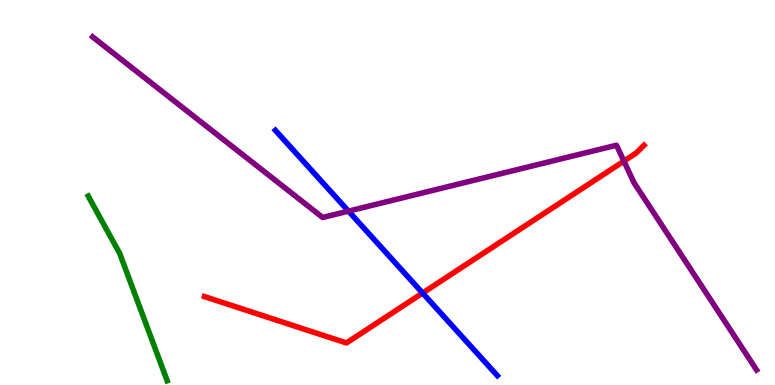[{'lines': ['blue', 'red'], 'intersections': [{'x': 5.45, 'y': 2.39}]}, {'lines': ['green', 'red'], 'intersections': []}, {'lines': ['purple', 'red'], 'intersections': [{'x': 8.05, 'y': 5.82}]}, {'lines': ['blue', 'green'], 'intersections': []}, {'lines': ['blue', 'purple'], 'intersections': [{'x': 4.5, 'y': 4.52}]}, {'lines': ['green', 'purple'], 'intersections': []}]